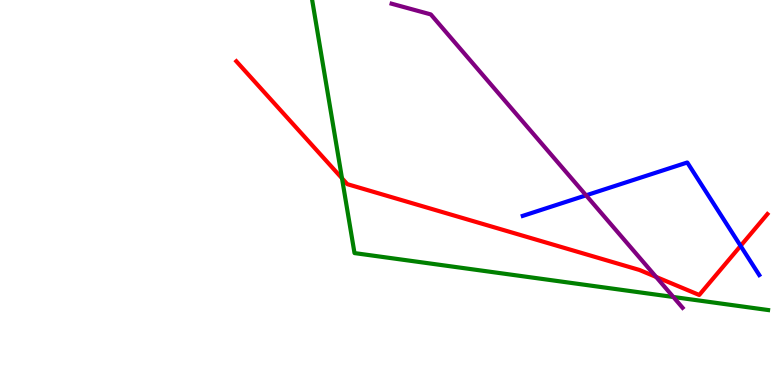[{'lines': ['blue', 'red'], 'intersections': [{'x': 9.56, 'y': 3.61}]}, {'lines': ['green', 'red'], 'intersections': [{'x': 4.41, 'y': 5.37}]}, {'lines': ['purple', 'red'], 'intersections': [{'x': 8.47, 'y': 2.81}]}, {'lines': ['blue', 'green'], 'intersections': []}, {'lines': ['blue', 'purple'], 'intersections': [{'x': 7.56, 'y': 4.93}]}, {'lines': ['green', 'purple'], 'intersections': [{'x': 8.69, 'y': 2.29}]}]